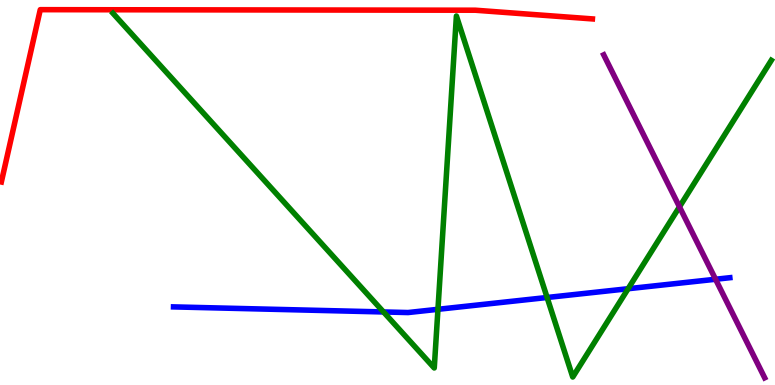[{'lines': ['blue', 'red'], 'intersections': []}, {'lines': ['green', 'red'], 'intersections': []}, {'lines': ['purple', 'red'], 'intersections': []}, {'lines': ['blue', 'green'], 'intersections': [{'x': 4.95, 'y': 1.9}, {'x': 5.65, 'y': 1.97}, {'x': 7.06, 'y': 2.27}, {'x': 8.1, 'y': 2.5}]}, {'lines': ['blue', 'purple'], 'intersections': [{'x': 9.23, 'y': 2.75}]}, {'lines': ['green', 'purple'], 'intersections': [{'x': 8.77, 'y': 4.63}]}]